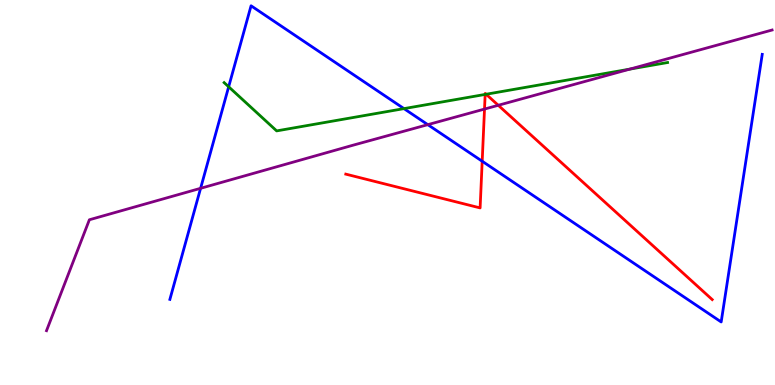[{'lines': ['blue', 'red'], 'intersections': [{'x': 6.22, 'y': 5.81}]}, {'lines': ['green', 'red'], 'intersections': [{'x': 6.26, 'y': 7.55}, {'x': 6.27, 'y': 7.55}]}, {'lines': ['purple', 'red'], 'intersections': [{'x': 6.25, 'y': 7.17}, {'x': 6.43, 'y': 7.27}]}, {'lines': ['blue', 'green'], 'intersections': [{'x': 2.95, 'y': 7.75}, {'x': 5.21, 'y': 7.18}]}, {'lines': ['blue', 'purple'], 'intersections': [{'x': 2.59, 'y': 5.11}, {'x': 5.52, 'y': 6.76}]}, {'lines': ['green', 'purple'], 'intersections': [{'x': 8.13, 'y': 8.2}]}]